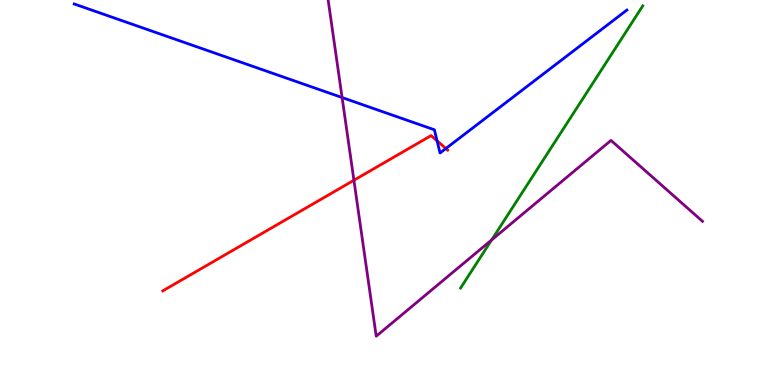[{'lines': ['blue', 'red'], 'intersections': [{'x': 5.64, 'y': 6.34}, {'x': 5.75, 'y': 6.14}]}, {'lines': ['green', 'red'], 'intersections': []}, {'lines': ['purple', 'red'], 'intersections': [{'x': 4.57, 'y': 5.32}]}, {'lines': ['blue', 'green'], 'intersections': []}, {'lines': ['blue', 'purple'], 'intersections': [{'x': 4.41, 'y': 7.47}]}, {'lines': ['green', 'purple'], 'intersections': [{'x': 6.34, 'y': 3.77}]}]